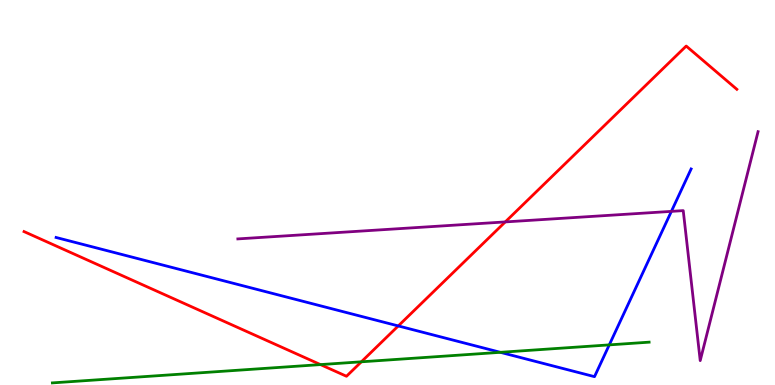[{'lines': ['blue', 'red'], 'intersections': [{'x': 5.14, 'y': 1.53}]}, {'lines': ['green', 'red'], 'intersections': [{'x': 4.14, 'y': 0.53}, {'x': 4.66, 'y': 0.602}]}, {'lines': ['purple', 'red'], 'intersections': [{'x': 6.52, 'y': 4.24}]}, {'lines': ['blue', 'green'], 'intersections': [{'x': 6.46, 'y': 0.849}, {'x': 7.86, 'y': 1.04}]}, {'lines': ['blue', 'purple'], 'intersections': [{'x': 8.66, 'y': 4.51}]}, {'lines': ['green', 'purple'], 'intersections': []}]